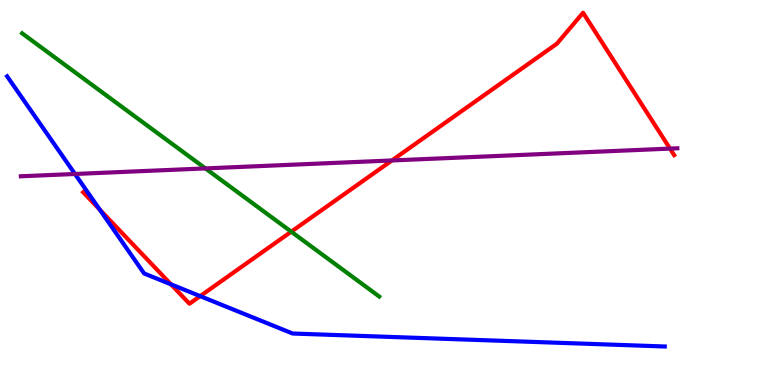[{'lines': ['blue', 'red'], 'intersections': [{'x': 1.29, 'y': 4.56}, {'x': 2.21, 'y': 2.61}, {'x': 2.58, 'y': 2.31}]}, {'lines': ['green', 'red'], 'intersections': [{'x': 3.76, 'y': 3.98}]}, {'lines': ['purple', 'red'], 'intersections': [{'x': 5.06, 'y': 5.83}, {'x': 8.65, 'y': 6.14}]}, {'lines': ['blue', 'green'], 'intersections': []}, {'lines': ['blue', 'purple'], 'intersections': [{'x': 0.967, 'y': 5.48}]}, {'lines': ['green', 'purple'], 'intersections': [{'x': 2.65, 'y': 5.63}]}]